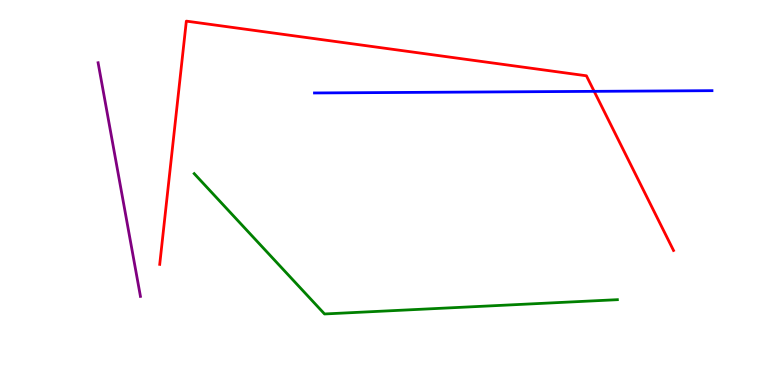[{'lines': ['blue', 'red'], 'intersections': [{'x': 7.67, 'y': 7.63}]}, {'lines': ['green', 'red'], 'intersections': []}, {'lines': ['purple', 'red'], 'intersections': []}, {'lines': ['blue', 'green'], 'intersections': []}, {'lines': ['blue', 'purple'], 'intersections': []}, {'lines': ['green', 'purple'], 'intersections': []}]